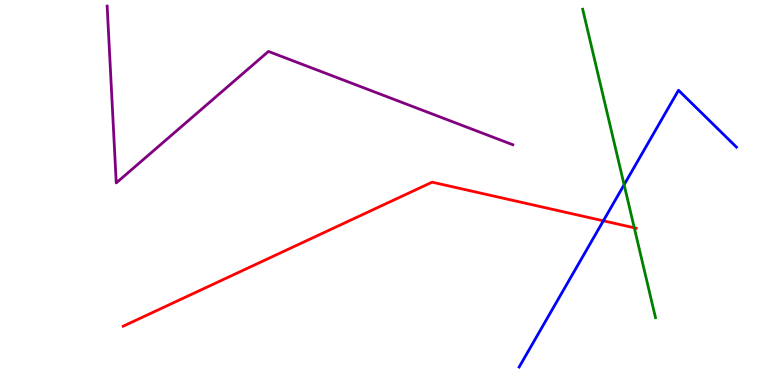[{'lines': ['blue', 'red'], 'intersections': [{'x': 7.79, 'y': 4.26}]}, {'lines': ['green', 'red'], 'intersections': [{'x': 8.18, 'y': 4.08}]}, {'lines': ['purple', 'red'], 'intersections': []}, {'lines': ['blue', 'green'], 'intersections': [{'x': 8.05, 'y': 5.2}]}, {'lines': ['blue', 'purple'], 'intersections': []}, {'lines': ['green', 'purple'], 'intersections': []}]